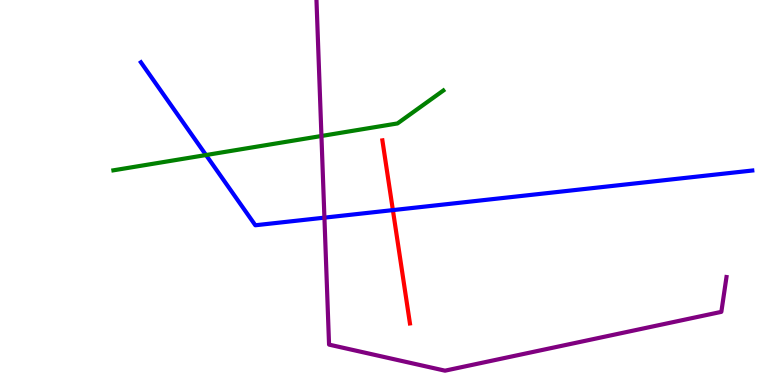[{'lines': ['blue', 'red'], 'intersections': [{'x': 5.07, 'y': 4.54}]}, {'lines': ['green', 'red'], 'intersections': []}, {'lines': ['purple', 'red'], 'intersections': []}, {'lines': ['blue', 'green'], 'intersections': [{'x': 2.66, 'y': 5.97}]}, {'lines': ['blue', 'purple'], 'intersections': [{'x': 4.19, 'y': 4.35}]}, {'lines': ['green', 'purple'], 'intersections': [{'x': 4.15, 'y': 6.47}]}]